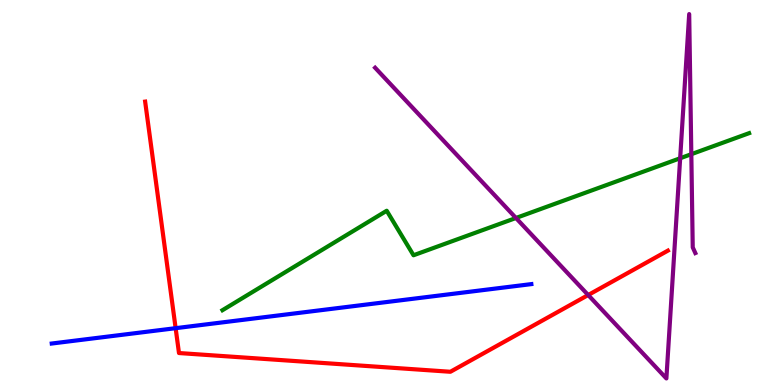[{'lines': ['blue', 'red'], 'intersections': [{'x': 2.27, 'y': 1.48}]}, {'lines': ['green', 'red'], 'intersections': []}, {'lines': ['purple', 'red'], 'intersections': [{'x': 7.59, 'y': 2.34}]}, {'lines': ['blue', 'green'], 'intersections': []}, {'lines': ['blue', 'purple'], 'intersections': []}, {'lines': ['green', 'purple'], 'intersections': [{'x': 6.66, 'y': 4.34}, {'x': 8.78, 'y': 5.89}, {'x': 8.92, 'y': 6.0}]}]